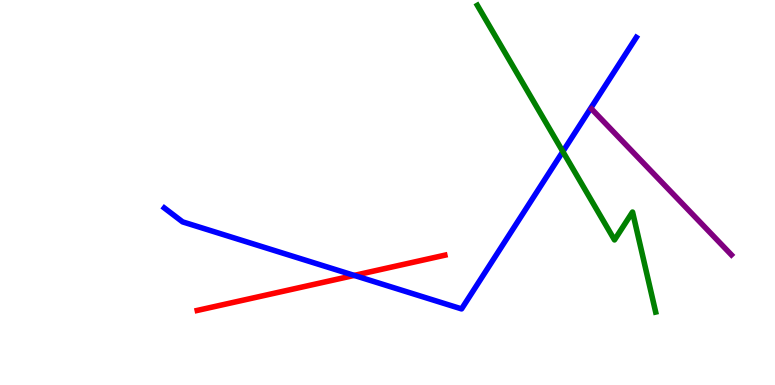[{'lines': ['blue', 'red'], 'intersections': [{'x': 4.57, 'y': 2.85}]}, {'lines': ['green', 'red'], 'intersections': []}, {'lines': ['purple', 'red'], 'intersections': []}, {'lines': ['blue', 'green'], 'intersections': [{'x': 7.26, 'y': 6.06}]}, {'lines': ['blue', 'purple'], 'intersections': []}, {'lines': ['green', 'purple'], 'intersections': []}]